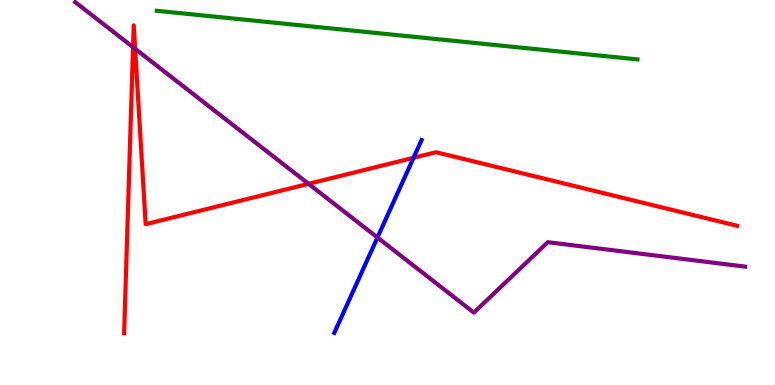[{'lines': ['blue', 'red'], 'intersections': [{'x': 5.34, 'y': 5.9}]}, {'lines': ['green', 'red'], 'intersections': []}, {'lines': ['purple', 'red'], 'intersections': [{'x': 1.72, 'y': 8.77}, {'x': 1.74, 'y': 8.73}, {'x': 3.98, 'y': 5.23}]}, {'lines': ['blue', 'green'], 'intersections': []}, {'lines': ['blue', 'purple'], 'intersections': [{'x': 4.87, 'y': 3.83}]}, {'lines': ['green', 'purple'], 'intersections': []}]